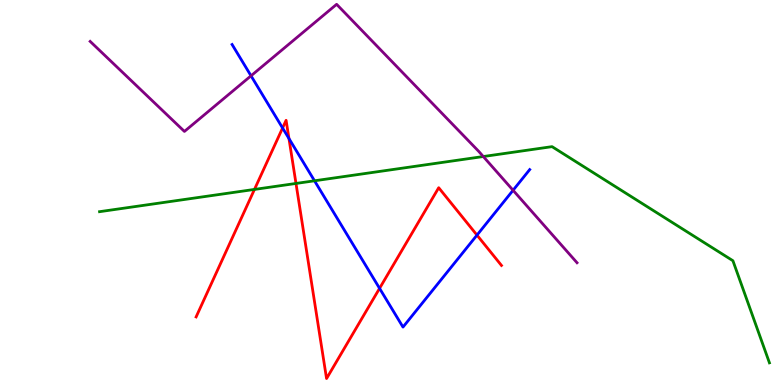[{'lines': ['blue', 'red'], 'intersections': [{'x': 3.65, 'y': 6.68}, {'x': 3.73, 'y': 6.4}, {'x': 4.9, 'y': 2.51}, {'x': 6.15, 'y': 3.89}]}, {'lines': ['green', 'red'], 'intersections': [{'x': 3.28, 'y': 5.08}, {'x': 3.82, 'y': 5.24}]}, {'lines': ['purple', 'red'], 'intersections': []}, {'lines': ['blue', 'green'], 'intersections': [{'x': 4.06, 'y': 5.3}]}, {'lines': ['blue', 'purple'], 'intersections': [{'x': 3.24, 'y': 8.03}, {'x': 6.62, 'y': 5.06}]}, {'lines': ['green', 'purple'], 'intersections': [{'x': 6.24, 'y': 5.93}]}]